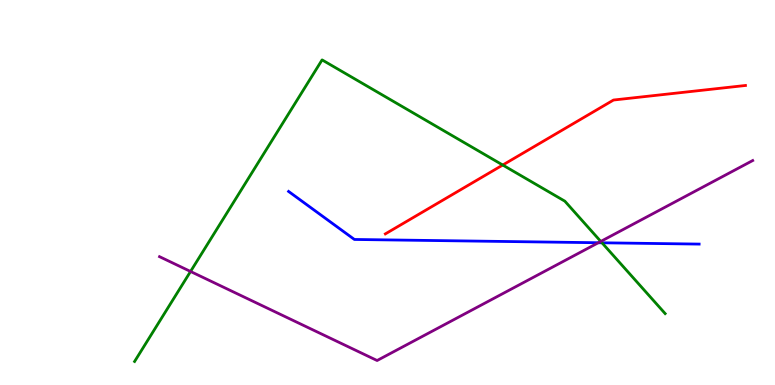[{'lines': ['blue', 'red'], 'intersections': []}, {'lines': ['green', 'red'], 'intersections': [{'x': 6.49, 'y': 5.71}]}, {'lines': ['purple', 'red'], 'intersections': []}, {'lines': ['blue', 'green'], 'intersections': [{'x': 7.77, 'y': 3.69}]}, {'lines': ['blue', 'purple'], 'intersections': [{'x': 7.72, 'y': 3.7}]}, {'lines': ['green', 'purple'], 'intersections': [{'x': 2.46, 'y': 2.95}, {'x': 7.75, 'y': 3.73}]}]